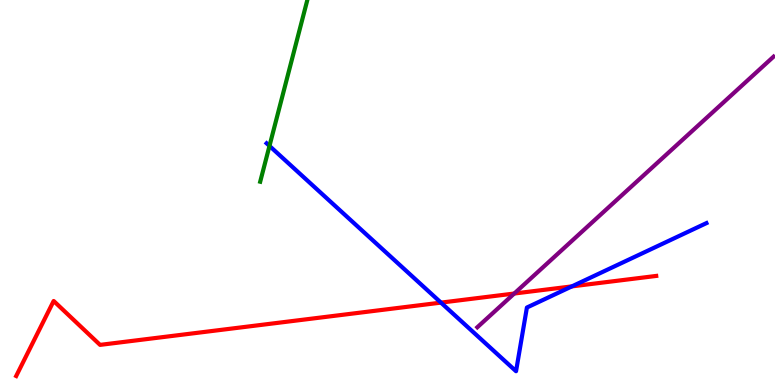[{'lines': ['blue', 'red'], 'intersections': [{'x': 5.69, 'y': 2.14}, {'x': 7.38, 'y': 2.56}]}, {'lines': ['green', 'red'], 'intersections': []}, {'lines': ['purple', 'red'], 'intersections': [{'x': 6.64, 'y': 2.38}]}, {'lines': ['blue', 'green'], 'intersections': [{'x': 3.48, 'y': 6.21}]}, {'lines': ['blue', 'purple'], 'intersections': []}, {'lines': ['green', 'purple'], 'intersections': []}]